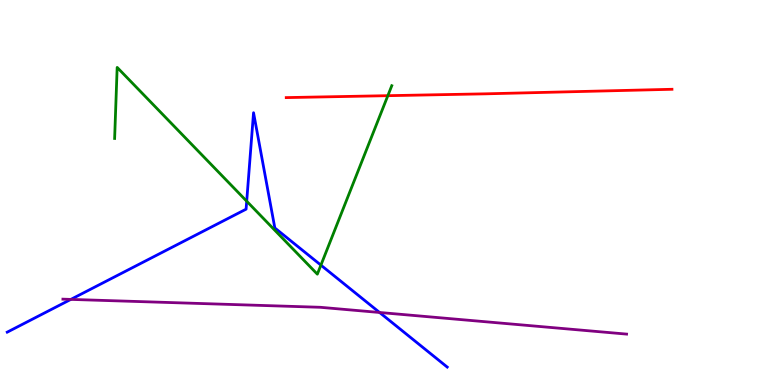[{'lines': ['blue', 'red'], 'intersections': []}, {'lines': ['green', 'red'], 'intersections': [{'x': 5.0, 'y': 7.51}]}, {'lines': ['purple', 'red'], 'intersections': []}, {'lines': ['blue', 'green'], 'intersections': [{'x': 3.18, 'y': 4.77}, {'x': 4.14, 'y': 3.11}]}, {'lines': ['blue', 'purple'], 'intersections': [{'x': 0.914, 'y': 2.22}, {'x': 4.9, 'y': 1.88}]}, {'lines': ['green', 'purple'], 'intersections': []}]